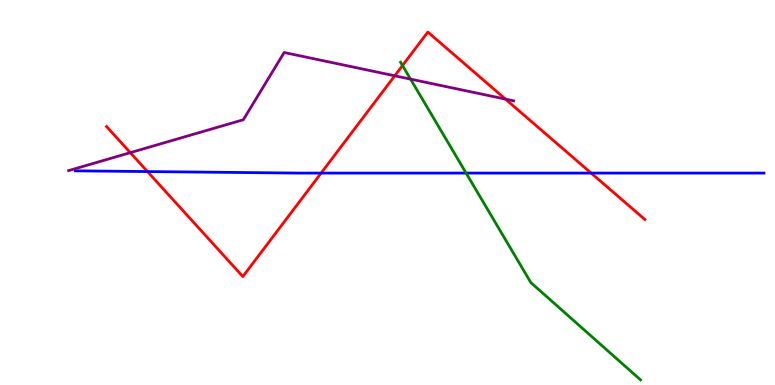[{'lines': ['blue', 'red'], 'intersections': [{'x': 1.9, 'y': 5.54}, {'x': 4.14, 'y': 5.5}, {'x': 7.63, 'y': 5.5}]}, {'lines': ['green', 'red'], 'intersections': [{'x': 5.19, 'y': 8.3}]}, {'lines': ['purple', 'red'], 'intersections': [{'x': 1.68, 'y': 6.03}, {'x': 5.09, 'y': 8.03}, {'x': 6.52, 'y': 7.43}]}, {'lines': ['blue', 'green'], 'intersections': [{'x': 6.01, 'y': 5.5}]}, {'lines': ['blue', 'purple'], 'intersections': []}, {'lines': ['green', 'purple'], 'intersections': [{'x': 5.3, 'y': 7.95}]}]